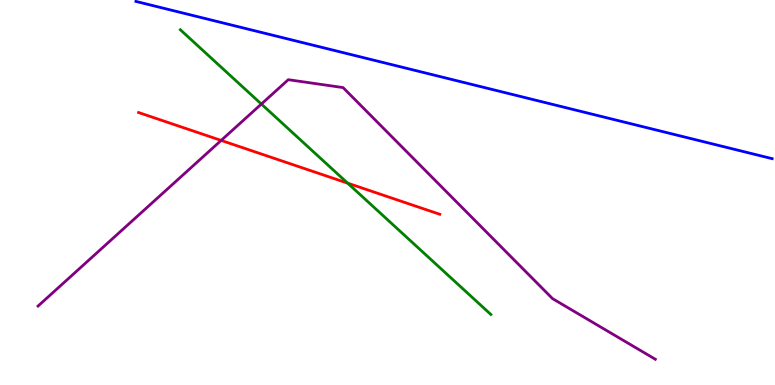[{'lines': ['blue', 'red'], 'intersections': []}, {'lines': ['green', 'red'], 'intersections': [{'x': 4.49, 'y': 5.24}]}, {'lines': ['purple', 'red'], 'intersections': [{'x': 2.85, 'y': 6.35}]}, {'lines': ['blue', 'green'], 'intersections': []}, {'lines': ['blue', 'purple'], 'intersections': []}, {'lines': ['green', 'purple'], 'intersections': [{'x': 3.37, 'y': 7.3}]}]